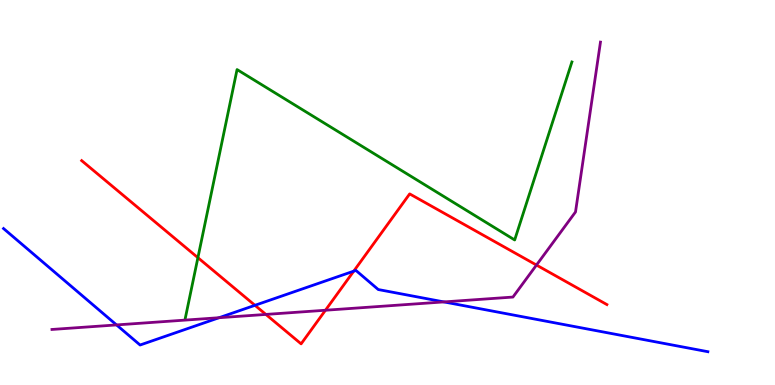[{'lines': ['blue', 'red'], 'intersections': [{'x': 3.29, 'y': 2.07}, {'x': 4.56, 'y': 2.96}]}, {'lines': ['green', 'red'], 'intersections': [{'x': 2.55, 'y': 3.31}]}, {'lines': ['purple', 'red'], 'intersections': [{'x': 3.43, 'y': 1.83}, {'x': 4.2, 'y': 1.94}, {'x': 6.92, 'y': 3.12}]}, {'lines': ['blue', 'green'], 'intersections': []}, {'lines': ['blue', 'purple'], 'intersections': [{'x': 1.5, 'y': 1.56}, {'x': 2.83, 'y': 1.75}, {'x': 5.73, 'y': 2.16}]}, {'lines': ['green', 'purple'], 'intersections': []}]